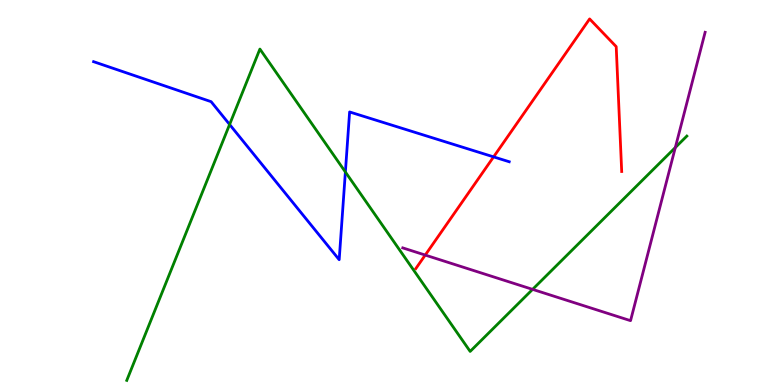[{'lines': ['blue', 'red'], 'intersections': [{'x': 6.37, 'y': 5.93}]}, {'lines': ['green', 'red'], 'intersections': []}, {'lines': ['purple', 'red'], 'intersections': [{'x': 5.49, 'y': 3.37}]}, {'lines': ['blue', 'green'], 'intersections': [{'x': 2.96, 'y': 6.77}, {'x': 4.46, 'y': 5.53}]}, {'lines': ['blue', 'purple'], 'intersections': []}, {'lines': ['green', 'purple'], 'intersections': [{'x': 6.87, 'y': 2.48}, {'x': 8.71, 'y': 6.17}]}]